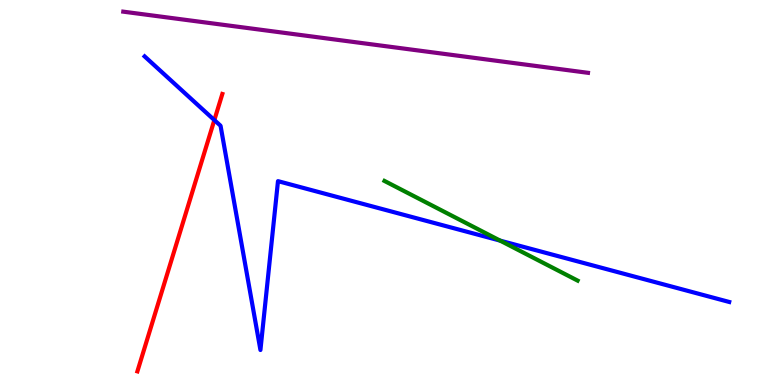[{'lines': ['blue', 'red'], 'intersections': [{'x': 2.77, 'y': 6.88}]}, {'lines': ['green', 'red'], 'intersections': []}, {'lines': ['purple', 'red'], 'intersections': []}, {'lines': ['blue', 'green'], 'intersections': [{'x': 6.45, 'y': 3.75}]}, {'lines': ['blue', 'purple'], 'intersections': []}, {'lines': ['green', 'purple'], 'intersections': []}]